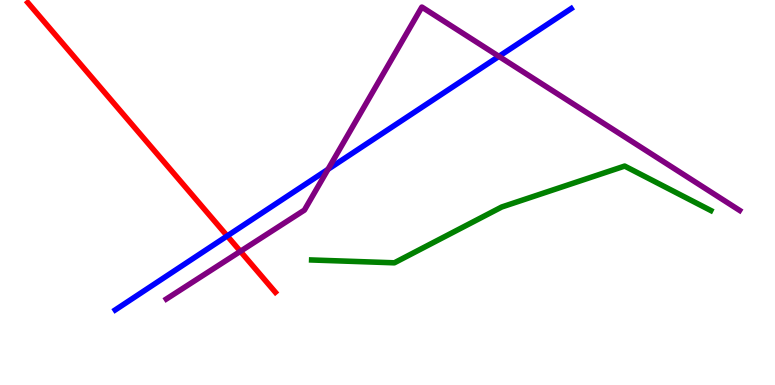[{'lines': ['blue', 'red'], 'intersections': [{'x': 2.93, 'y': 3.87}]}, {'lines': ['green', 'red'], 'intersections': []}, {'lines': ['purple', 'red'], 'intersections': [{'x': 3.1, 'y': 3.47}]}, {'lines': ['blue', 'green'], 'intersections': []}, {'lines': ['blue', 'purple'], 'intersections': [{'x': 4.23, 'y': 5.6}, {'x': 6.44, 'y': 8.54}]}, {'lines': ['green', 'purple'], 'intersections': []}]